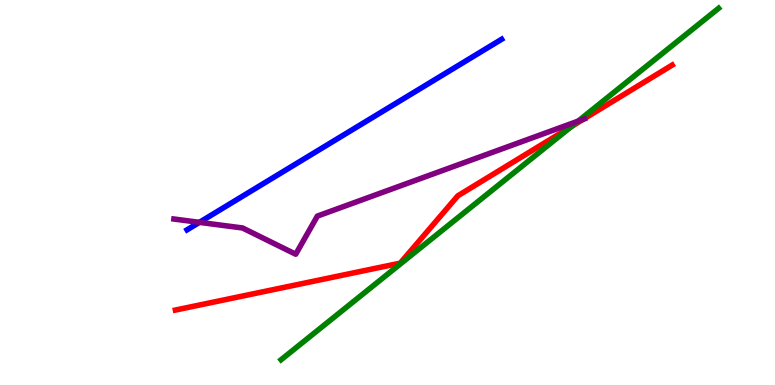[{'lines': ['blue', 'red'], 'intersections': []}, {'lines': ['green', 'red'], 'intersections': [{'x': 7.37, 'y': 6.71}]}, {'lines': ['purple', 'red'], 'intersections': [{'x': 7.53, 'y': 6.9}]}, {'lines': ['blue', 'green'], 'intersections': []}, {'lines': ['blue', 'purple'], 'intersections': [{'x': 2.57, 'y': 4.22}]}, {'lines': ['green', 'purple'], 'intersections': [{'x': 7.46, 'y': 6.85}]}]